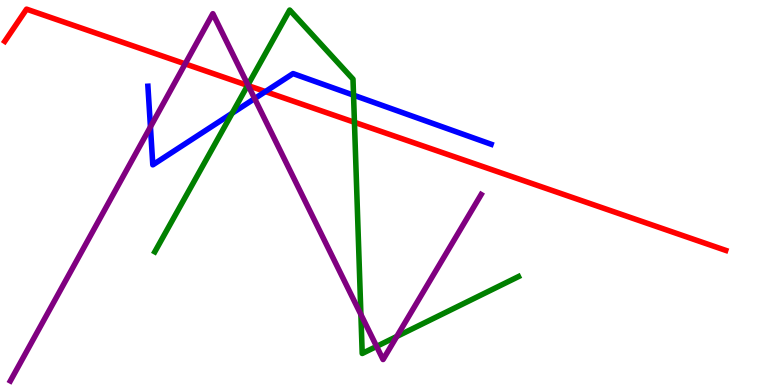[{'lines': ['blue', 'red'], 'intersections': [{'x': 3.42, 'y': 7.62}]}, {'lines': ['green', 'red'], 'intersections': [{'x': 3.2, 'y': 7.78}, {'x': 4.57, 'y': 6.82}]}, {'lines': ['purple', 'red'], 'intersections': [{'x': 2.39, 'y': 8.34}, {'x': 3.2, 'y': 7.78}]}, {'lines': ['blue', 'green'], 'intersections': [{'x': 3.0, 'y': 7.06}, {'x': 4.56, 'y': 7.53}]}, {'lines': ['blue', 'purple'], 'intersections': [{'x': 1.94, 'y': 6.71}, {'x': 3.29, 'y': 7.44}]}, {'lines': ['green', 'purple'], 'intersections': [{'x': 3.2, 'y': 7.79}, {'x': 4.66, 'y': 1.83}, {'x': 4.86, 'y': 1.0}, {'x': 5.12, 'y': 1.26}]}]